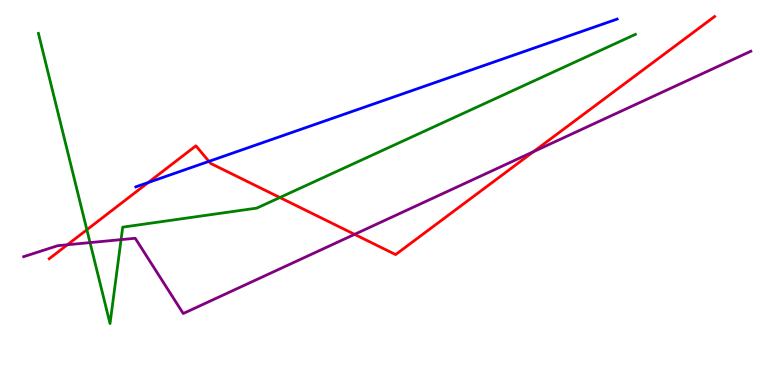[{'lines': ['blue', 'red'], 'intersections': [{'x': 1.91, 'y': 5.26}, {'x': 2.7, 'y': 5.81}]}, {'lines': ['green', 'red'], 'intersections': [{'x': 1.12, 'y': 4.03}, {'x': 3.61, 'y': 4.87}]}, {'lines': ['purple', 'red'], 'intersections': [{'x': 0.869, 'y': 3.64}, {'x': 4.58, 'y': 3.91}, {'x': 6.88, 'y': 6.06}]}, {'lines': ['blue', 'green'], 'intersections': []}, {'lines': ['blue', 'purple'], 'intersections': []}, {'lines': ['green', 'purple'], 'intersections': [{'x': 1.16, 'y': 3.7}, {'x': 1.56, 'y': 3.78}]}]